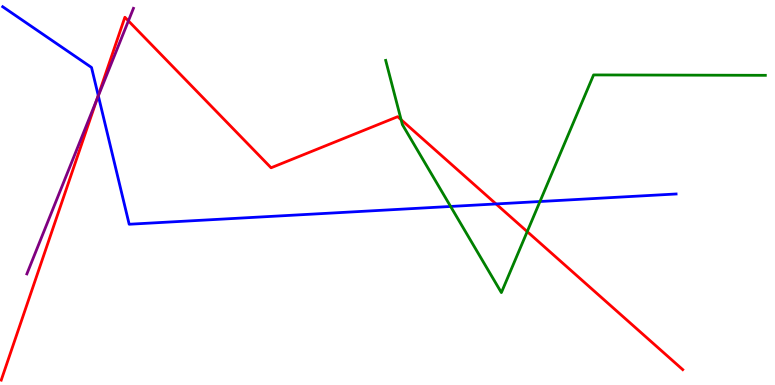[{'lines': ['blue', 'red'], 'intersections': [{'x': 1.27, 'y': 7.52}, {'x': 6.4, 'y': 4.7}]}, {'lines': ['green', 'red'], 'intersections': [{'x': 5.18, 'y': 6.89}, {'x': 6.8, 'y': 3.98}]}, {'lines': ['purple', 'red'], 'intersections': [{'x': 1.25, 'y': 7.41}, {'x': 1.66, 'y': 9.46}]}, {'lines': ['blue', 'green'], 'intersections': [{'x': 5.81, 'y': 4.64}, {'x': 6.97, 'y': 4.77}]}, {'lines': ['blue', 'purple'], 'intersections': [{'x': 1.27, 'y': 7.51}]}, {'lines': ['green', 'purple'], 'intersections': []}]